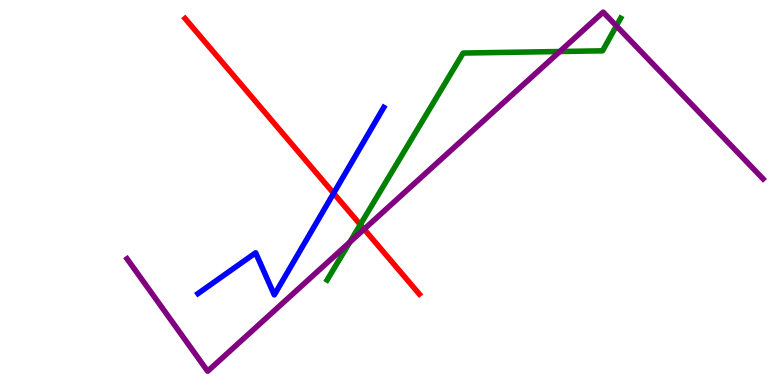[{'lines': ['blue', 'red'], 'intersections': [{'x': 4.3, 'y': 4.98}]}, {'lines': ['green', 'red'], 'intersections': [{'x': 4.65, 'y': 4.17}]}, {'lines': ['purple', 'red'], 'intersections': [{'x': 4.7, 'y': 4.05}]}, {'lines': ['blue', 'green'], 'intersections': []}, {'lines': ['blue', 'purple'], 'intersections': []}, {'lines': ['green', 'purple'], 'intersections': [{'x': 4.51, 'y': 3.71}, {'x': 7.22, 'y': 8.66}, {'x': 7.95, 'y': 9.33}]}]